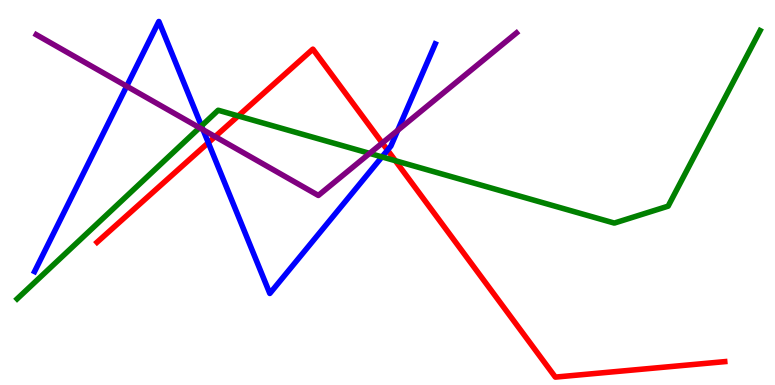[{'lines': ['blue', 'red'], 'intersections': [{'x': 2.69, 'y': 6.29}, {'x': 5.0, 'y': 6.1}]}, {'lines': ['green', 'red'], 'intersections': [{'x': 3.07, 'y': 6.99}, {'x': 5.1, 'y': 5.83}]}, {'lines': ['purple', 'red'], 'intersections': [{'x': 2.78, 'y': 6.45}, {'x': 4.93, 'y': 6.29}]}, {'lines': ['blue', 'green'], 'intersections': [{'x': 2.6, 'y': 6.73}, {'x': 4.93, 'y': 5.92}]}, {'lines': ['blue', 'purple'], 'intersections': [{'x': 1.63, 'y': 7.76}, {'x': 2.62, 'y': 6.63}, {'x': 5.13, 'y': 6.61}]}, {'lines': ['green', 'purple'], 'intersections': [{'x': 2.57, 'y': 6.68}, {'x': 4.77, 'y': 6.02}]}]